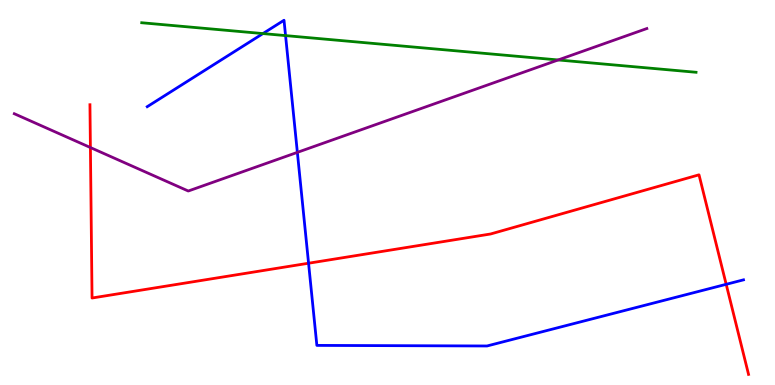[{'lines': ['blue', 'red'], 'intersections': [{'x': 3.98, 'y': 3.16}, {'x': 9.37, 'y': 2.62}]}, {'lines': ['green', 'red'], 'intersections': []}, {'lines': ['purple', 'red'], 'intersections': [{'x': 1.17, 'y': 6.17}]}, {'lines': ['blue', 'green'], 'intersections': [{'x': 3.39, 'y': 9.13}, {'x': 3.68, 'y': 9.08}]}, {'lines': ['blue', 'purple'], 'intersections': [{'x': 3.84, 'y': 6.04}]}, {'lines': ['green', 'purple'], 'intersections': [{'x': 7.2, 'y': 8.44}]}]